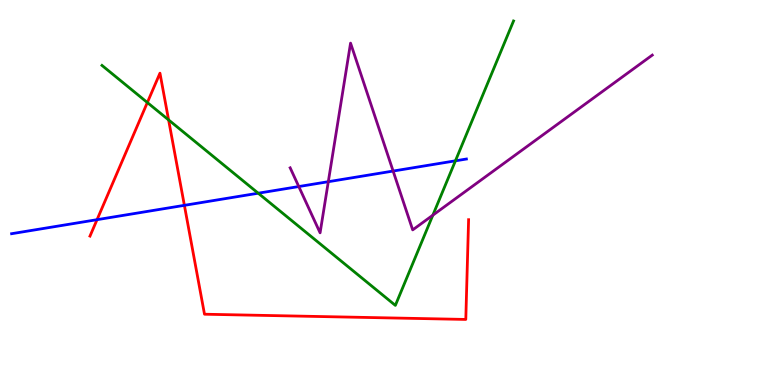[{'lines': ['blue', 'red'], 'intersections': [{'x': 1.25, 'y': 4.29}, {'x': 2.38, 'y': 4.67}]}, {'lines': ['green', 'red'], 'intersections': [{'x': 1.9, 'y': 7.34}, {'x': 2.18, 'y': 6.89}]}, {'lines': ['purple', 'red'], 'intersections': []}, {'lines': ['blue', 'green'], 'intersections': [{'x': 3.33, 'y': 4.98}, {'x': 5.88, 'y': 5.82}]}, {'lines': ['blue', 'purple'], 'intersections': [{'x': 3.86, 'y': 5.15}, {'x': 4.24, 'y': 5.28}, {'x': 5.07, 'y': 5.56}]}, {'lines': ['green', 'purple'], 'intersections': [{'x': 5.58, 'y': 4.41}]}]